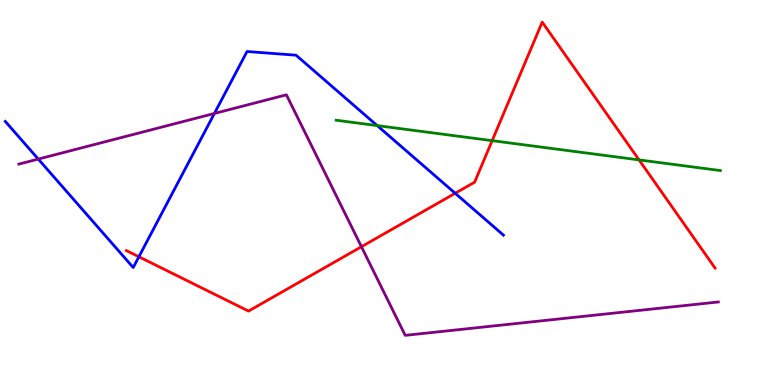[{'lines': ['blue', 'red'], 'intersections': [{'x': 1.79, 'y': 3.33}, {'x': 5.87, 'y': 4.98}]}, {'lines': ['green', 'red'], 'intersections': [{'x': 6.35, 'y': 6.35}, {'x': 8.25, 'y': 5.85}]}, {'lines': ['purple', 'red'], 'intersections': [{'x': 4.66, 'y': 3.59}]}, {'lines': ['blue', 'green'], 'intersections': [{'x': 4.87, 'y': 6.74}]}, {'lines': ['blue', 'purple'], 'intersections': [{'x': 0.494, 'y': 5.87}, {'x': 2.77, 'y': 7.05}]}, {'lines': ['green', 'purple'], 'intersections': []}]